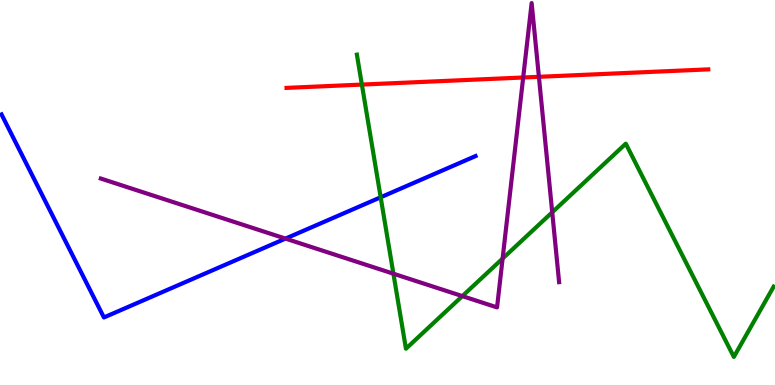[{'lines': ['blue', 'red'], 'intersections': []}, {'lines': ['green', 'red'], 'intersections': [{'x': 4.67, 'y': 7.8}]}, {'lines': ['purple', 'red'], 'intersections': [{'x': 6.75, 'y': 7.99}, {'x': 6.95, 'y': 8.0}]}, {'lines': ['blue', 'green'], 'intersections': [{'x': 4.91, 'y': 4.88}]}, {'lines': ['blue', 'purple'], 'intersections': [{'x': 3.68, 'y': 3.8}]}, {'lines': ['green', 'purple'], 'intersections': [{'x': 5.08, 'y': 2.89}, {'x': 5.97, 'y': 2.31}, {'x': 6.49, 'y': 3.28}, {'x': 7.13, 'y': 4.49}]}]